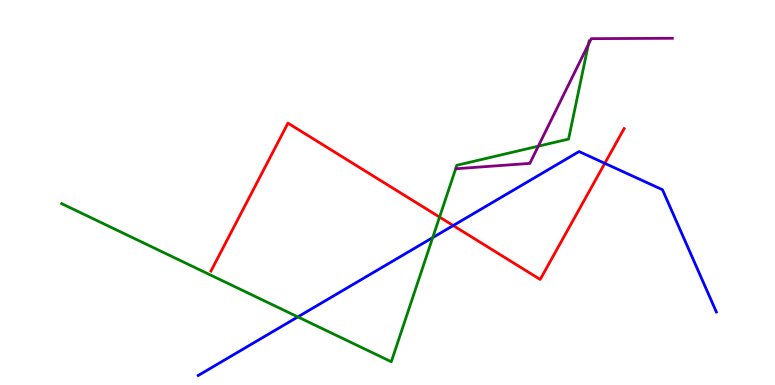[{'lines': ['blue', 'red'], 'intersections': [{'x': 5.85, 'y': 4.14}, {'x': 7.8, 'y': 5.76}]}, {'lines': ['green', 'red'], 'intersections': [{'x': 5.67, 'y': 4.36}]}, {'lines': ['purple', 'red'], 'intersections': []}, {'lines': ['blue', 'green'], 'intersections': [{'x': 3.84, 'y': 1.77}, {'x': 5.58, 'y': 3.83}]}, {'lines': ['blue', 'purple'], 'intersections': []}, {'lines': ['green', 'purple'], 'intersections': [{'x': 6.95, 'y': 6.2}, {'x': 7.59, 'y': 8.84}]}]